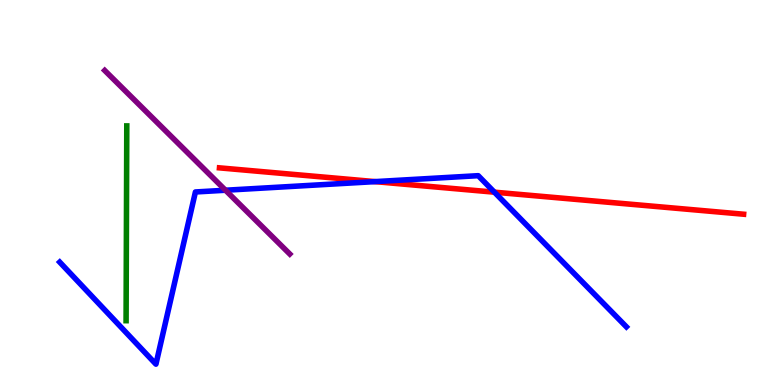[{'lines': ['blue', 'red'], 'intersections': [{'x': 4.84, 'y': 5.28}, {'x': 6.38, 'y': 5.01}]}, {'lines': ['green', 'red'], 'intersections': []}, {'lines': ['purple', 'red'], 'intersections': []}, {'lines': ['blue', 'green'], 'intersections': []}, {'lines': ['blue', 'purple'], 'intersections': [{'x': 2.91, 'y': 5.06}]}, {'lines': ['green', 'purple'], 'intersections': []}]